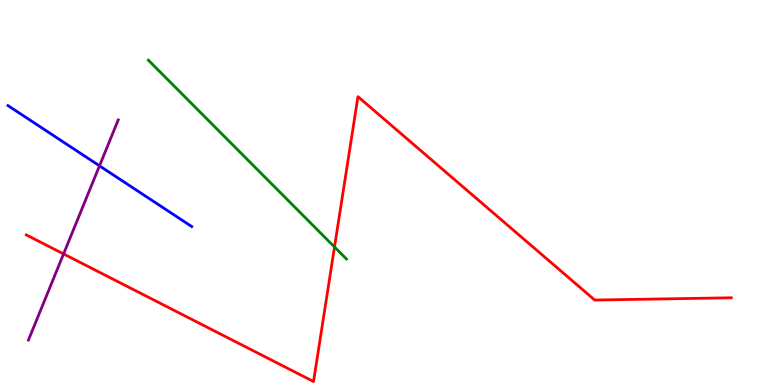[{'lines': ['blue', 'red'], 'intersections': []}, {'lines': ['green', 'red'], 'intersections': [{'x': 4.32, 'y': 3.58}]}, {'lines': ['purple', 'red'], 'intersections': [{'x': 0.82, 'y': 3.4}]}, {'lines': ['blue', 'green'], 'intersections': []}, {'lines': ['blue', 'purple'], 'intersections': [{'x': 1.28, 'y': 5.69}]}, {'lines': ['green', 'purple'], 'intersections': []}]